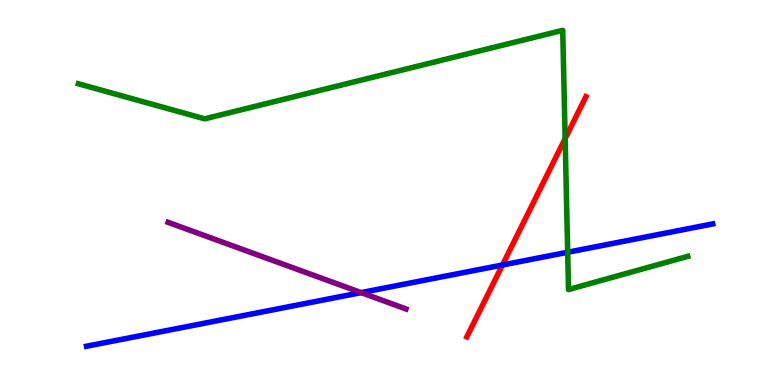[{'lines': ['blue', 'red'], 'intersections': [{'x': 6.48, 'y': 3.12}]}, {'lines': ['green', 'red'], 'intersections': [{'x': 7.29, 'y': 6.4}]}, {'lines': ['purple', 'red'], 'intersections': []}, {'lines': ['blue', 'green'], 'intersections': [{'x': 7.32, 'y': 3.45}]}, {'lines': ['blue', 'purple'], 'intersections': [{'x': 4.66, 'y': 2.4}]}, {'lines': ['green', 'purple'], 'intersections': []}]